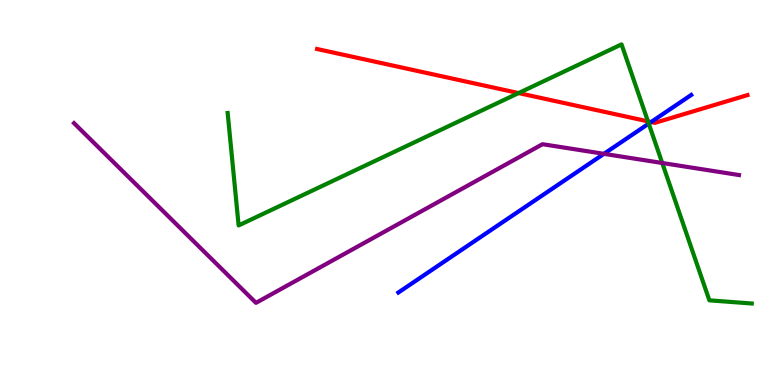[{'lines': ['blue', 'red'], 'intersections': [{'x': 8.4, 'y': 6.83}]}, {'lines': ['green', 'red'], 'intersections': [{'x': 6.69, 'y': 7.58}, {'x': 8.36, 'y': 6.85}]}, {'lines': ['purple', 'red'], 'intersections': []}, {'lines': ['blue', 'green'], 'intersections': [{'x': 8.37, 'y': 6.79}]}, {'lines': ['blue', 'purple'], 'intersections': [{'x': 7.79, 'y': 6.0}]}, {'lines': ['green', 'purple'], 'intersections': [{'x': 8.55, 'y': 5.77}]}]